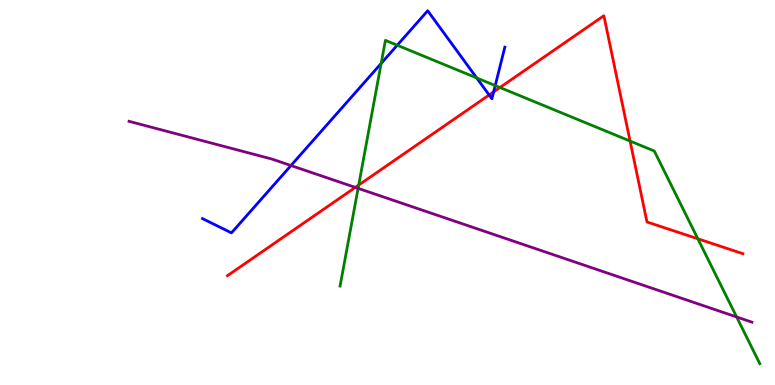[{'lines': ['blue', 'red'], 'intersections': [{'x': 6.31, 'y': 7.53}, {'x': 6.37, 'y': 7.61}]}, {'lines': ['green', 'red'], 'intersections': [{'x': 4.63, 'y': 5.19}, {'x': 6.45, 'y': 7.73}, {'x': 8.13, 'y': 6.34}, {'x': 9.0, 'y': 3.8}]}, {'lines': ['purple', 'red'], 'intersections': [{'x': 4.58, 'y': 5.13}]}, {'lines': ['blue', 'green'], 'intersections': [{'x': 4.92, 'y': 8.35}, {'x': 5.13, 'y': 8.83}, {'x': 6.15, 'y': 7.98}, {'x': 6.39, 'y': 7.78}]}, {'lines': ['blue', 'purple'], 'intersections': [{'x': 3.75, 'y': 5.7}]}, {'lines': ['green', 'purple'], 'intersections': [{'x': 4.62, 'y': 5.11}, {'x': 9.51, 'y': 1.77}]}]